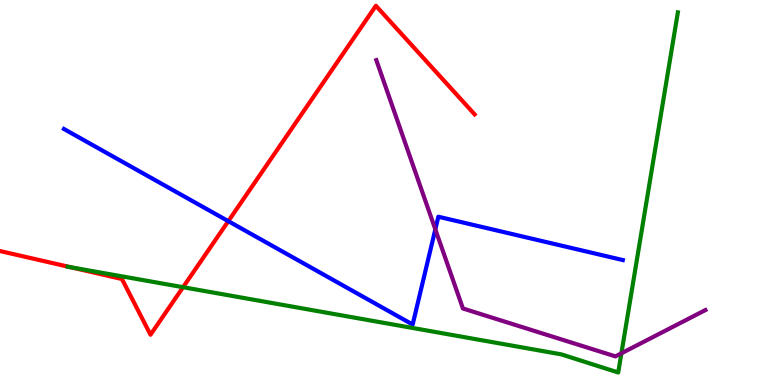[{'lines': ['blue', 'red'], 'intersections': [{'x': 2.95, 'y': 4.26}]}, {'lines': ['green', 'red'], 'intersections': [{'x': 0.911, 'y': 3.06}, {'x': 2.36, 'y': 2.54}]}, {'lines': ['purple', 'red'], 'intersections': []}, {'lines': ['blue', 'green'], 'intersections': []}, {'lines': ['blue', 'purple'], 'intersections': [{'x': 5.62, 'y': 4.04}]}, {'lines': ['green', 'purple'], 'intersections': [{'x': 8.02, 'y': 0.823}]}]